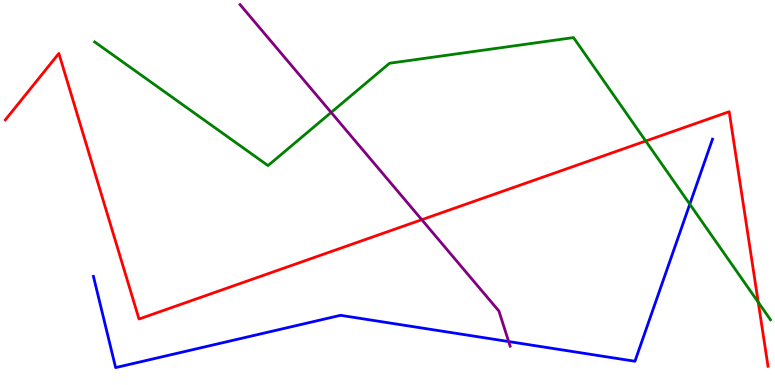[{'lines': ['blue', 'red'], 'intersections': []}, {'lines': ['green', 'red'], 'intersections': [{'x': 8.33, 'y': 6.34}, {'x': 9.78, 'y': 2.15}]}, {'lines': ['purple', 'red'], 'intersections': [{'x': 5.44, 'y': 4.29}]}, {'lines': ['blue', 'green'], 'intersections': [{'x': 8.9, 'y': 4.7}]}, {'lines': ['blue', 'purple'], 'intersections': [{'x': 6.56, 'y': 1.13}]}, {'lines': ['green', 'purple'], 'intersections': [{'x': 4.27, 'y': 7.08}]}]